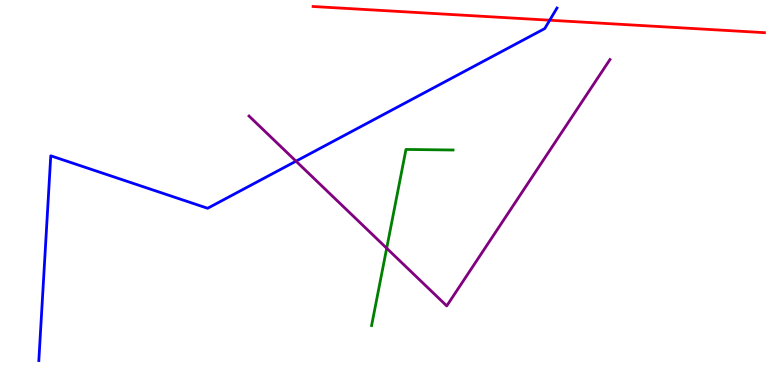[{'lines': ['blue', 'red'], 'intersections': [{'x': 7.09, 'y': 9.47}]}, {'lines': ['green', 'red'], 'intersections': []}, {'lines': ['purple', 'red'], 'intersections': []}, {'lines': ['blue', 'green'], 'intersections': []}, {'lines': ['blue', 'purple'], 'intersections': [{'x': 3.82, 'y': 5.81}]}, {'lines': ['green', 'purple'], 'intersections': [{'x': 4.99, 'y': 3.55}]}]